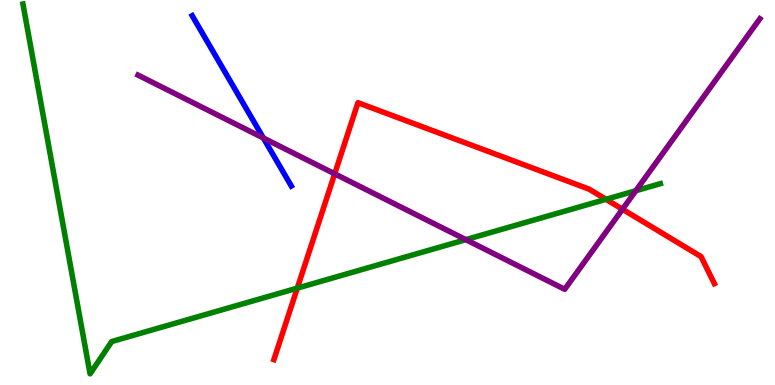[{'lines': ['blue', 'red'], 'intersections': []}, {'lines': ['green', 'red'], 'intersections': [{'x': 3.84, 'y': 2.52}, {'x': 7.82, 'y': 4.82}]}, {'lines': ['purple', 'red'], 'intersections': [{'x': 4.32, 'y': 5.49}, {'x': 8.03, 'y': 4.57}]}, {'lines': ['blue', 'green'], 'intersections': []}, {'lines': ['blue', 'purple'], 'intersections': [{'x': 3.4, 'y': 6.41}]}, {'lines': ['green', 'purple'], 'intersections': [{'x': 6.01, 'y': 3.78}, {'x': 8.2, 'y': 5.05}]}]